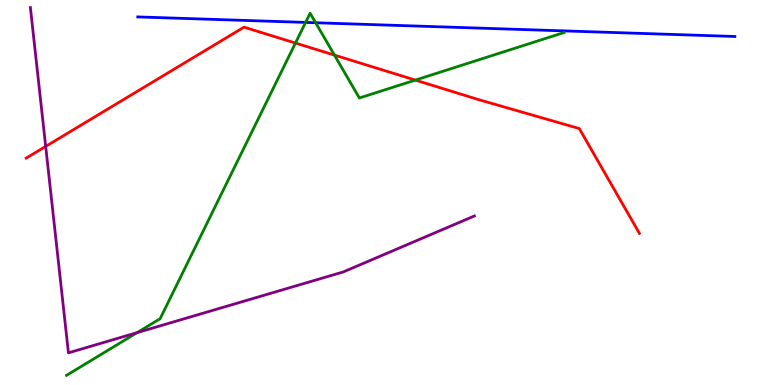[{'lines': ['blue', 'red'], 'intersections': []}, {'lines': ['green', 'red'], 'intersections': [{'x': 3.81, 'y': 8.88}, {'x': 4.32, 'y': 8.57}, {'x': 5.36, 'y': 7.92}]}, {'lines': ['purple', 'red'], 'intersections': [{'x': 0.589, 'y': 6.2}]}, {'lines': ['blue', 'green'], 'intersections': [{'x': 3.94, 'y': 9.42}, {'x': 4.07, 'y': 9.41}]}, {'lines': ['blue', 'purple'], 'intersections': []}, {'lines': ['green', 'purple'], 'intersections': [{'x': 1.77, 'y': 1.36}]}]